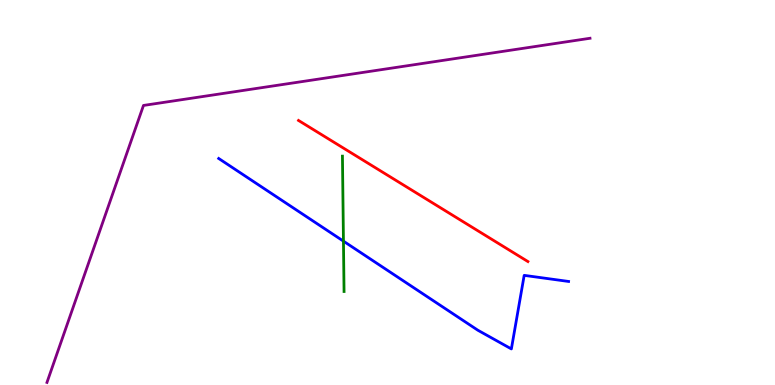[{'lines': ['blue', 'red'], 'intersections': []}, {'lines': ['green', 'red'], 'intersections': []}, {'lines': ['purple', 'red'], 'intersections': []}, {'lines': ['blue', 'green'], 'intersections': [{'x': 4.43, 'y': 3.74}]}, {'lines': ['blue', 'purple'], 'intersections': []}, {'lines': ['green', 'purple'], 'intersections': []}]